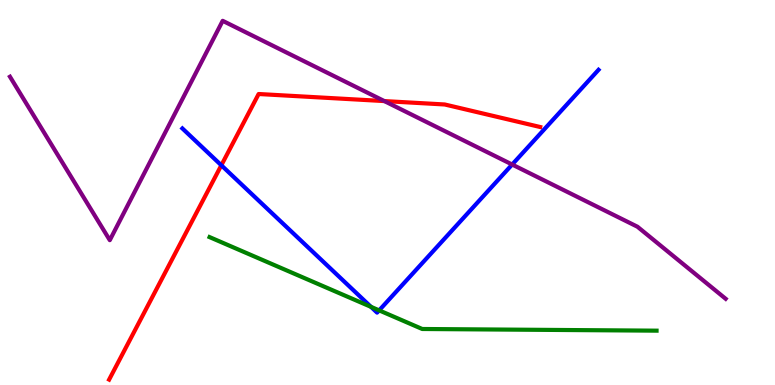[{'lines': ['blue', 'red'], 'intersections': [{'x': 2.86, 'y': 5.71}]}, {'lines': ['green', 'red'], 'intersections': []}, {'lines': ['purple', 'red'], 'intersections': [{'x': 4.96, 'y': 7.37}]}, {'lines': ['blue', 'green'], 'intersections': [{'x': 4.79, 'y': 2.03}, {'x': 4.89, 'y': 1.94}]}, {'lines': ['blue', 'purple'], 'intersections': [{'x': 6.61, 'y': 5.73}]}, {'lines': ['green', 'purple'], 'intersections': []}]